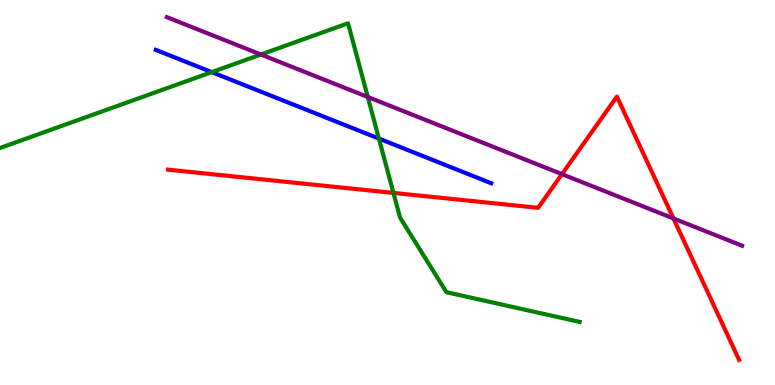[{'lines': ['blue', 'red'], 'intersections': []}, {'lines': ['green', 'red'], 'intersections': [{'x': 5.08, 'y': 4.99}]}, {'lines': ['purple', 'red'], 'intersections': [{'x': 7.25, 'y': 5.48}, {'x': 8.69, 'y': 4.33}]}, {'lines': ['blue', 'green'], 'intersections': [{'x': 2.73, 'y': 8.13}, {'x': 4.89, 'y': 6.4}]}, {'lines': ['blue', 'purple'], 'intersections': []}, {'lines': ['green', 'purple'], 'intersections': [{'x': 3.37, 'y': 8.58}, {'x': 4.75, 'y': 7.48}]}]